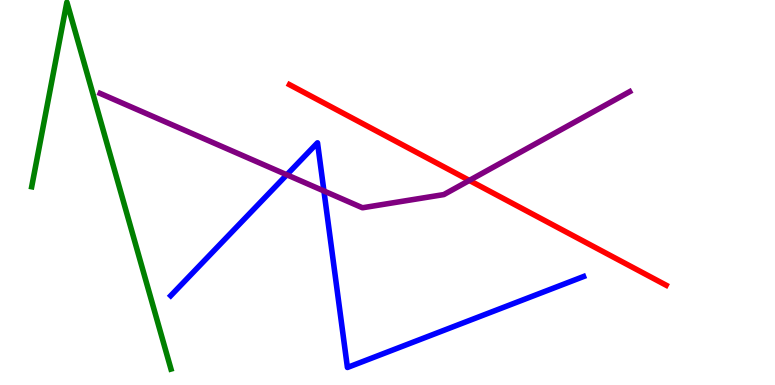[{'lines': ['blue', 'red'], 'intersections': []}, {'lines': ['green', 'red'], 'intersections': []}, {'lines': ['purple', 'red'], 'intersections': [{'x': 6.06, 'y': 5.31}]}, {'lines': ['blue', 'green'], 'intersections': []}, {'lines': ['blue', 'purple'], 'intersections': [{'x': 3.7, 'y': 5.46}, {'x': 4.18, 'y': 5.04}]}, {'lines': ['green', 'purple'], 'intersections': []}]